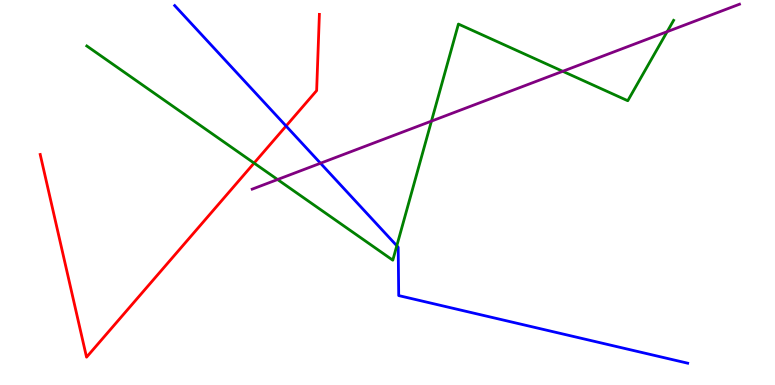[{'lines': ['blue', 'red'], 'intersections': [{'x': 3.69, 'y': 6.73}]}, {'lines': ['green', 'red'], 'intersections': [{'x': 3.28, 'y': 5.76}]}, {'lines': ['purple', 'red'], 'intersections': []}, {'lines': ['blue', 'green'], 'intersections': [{'x': 5.12, 'y': 3.62}]}, {'lines': ['blue', 'purple'], 'intersections': [{'x': 4.14, 'y': 5.76}]}, {'lines': ['green', 'purple'], 'intersections': [{'x': 3.58, 'y': 5.34}, {'x': 5.57, 'y': 6.85}, {'x': 7.26, 'y': 8.15}, {'x': 8.61, 'y': 9.18}]}]